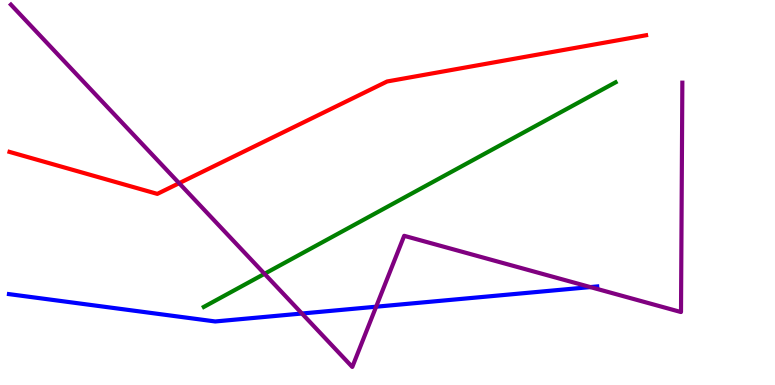[{'lines': ['blue', 'red'], 'intersections': []}, {'lines': ['green', 'red'], 'intersections': []}, {'lines': ['purple', 'red'], 'intersections': [{'x': 2.31, 'y': 5.24}]}, {'lines': ['blue', 'green'], 'intersections': []}, {'lines': ['blue', 'purple'], 'intersections': [{'x': 3.9, 'y': 1.86}, {'x': 4.85, 'y': 2.03}, {'x': 7.62, 'y': 2.54}]}, {'lines': ['green', 'purple'], 'intersections': [{'x': 3.41, 'y': 2.89}]}]